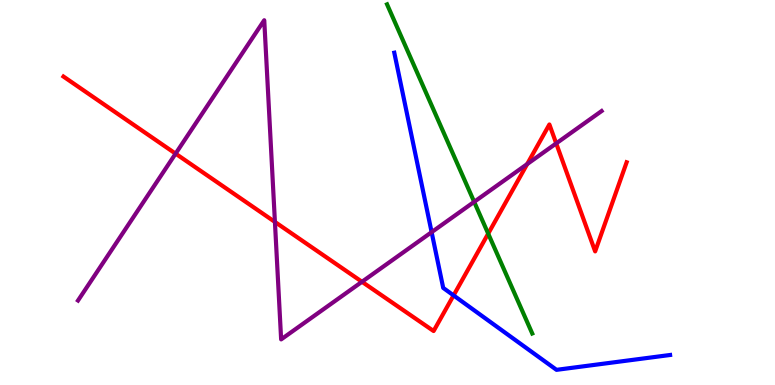[{'lines': ['blue', 'red'], 'intersections': [{'x': 5.85, 'y': 2.33}]}, {'lines': ['green', 'red'], 'intersections': [{'x': 6.3, 'y': 3.93}]}, {'lines': ['purple', 'red'], 'intersections': [{'x': 2.27, 'y': 6.01}, {'x': 3.55, 'y': 4.24}, {'x': 4.67, 'y': 2.68}, {'x': 6.8, 'y': 5.74}, {'x': 7.18, 'y': 6.28}]}, {'lines': ['blue', 'green'], 'intersections': []}, {'lines': ['blue', 'purple'], 'intersections': [{'x': 5.57, 'y': 3.97}]}, {'lines': ['green', 'purple'], 'intersections': [{'x': 6.12, 'y': 4.76}]}]